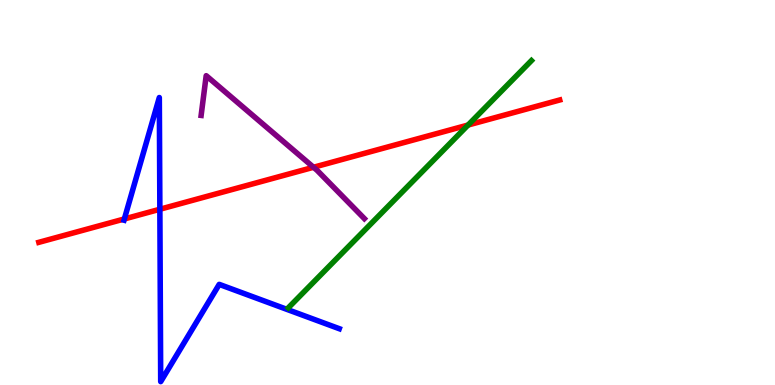[{'lines': ['blue', 'red'], 'intersections': [{'x': 1.6, 'y': 4.31}, {'x': 2.06, 'y': 4.56}]}, {'lines': ['green', 'red'], 'intersections': [{'x': 6.04, 'y': 6.75}]}, {'lines': ['purple', 'red'], 'intersections': [{'x': 4.05, 'y': 5.66}]}, {'lines': ['blue', 'green'], 'intersections': []}, {'lines': ['blue', 'purple'], 'intersections': []}, {'lines': ['green', 'purple'], 'intersections': []}]